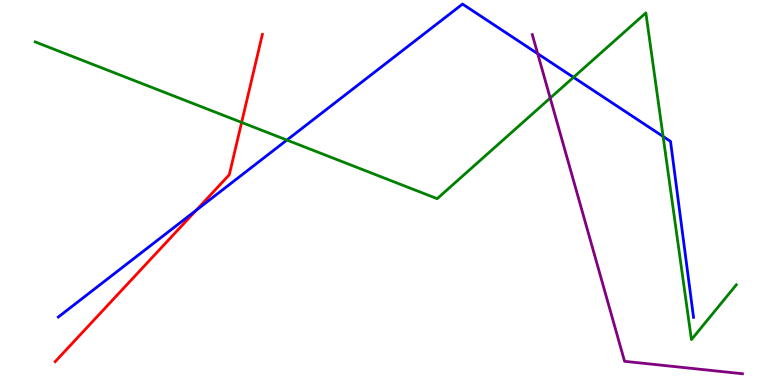[{'lines': ['blue', 'red'], 'intersections': [{'x': 2.53, 'y': 4.54}]}, {'lines': ['green', 'red'], 'intersections': [{'x': 3.12, 'y': 6.82}]}, {'lines': ['purple', 'red'], 'intersections': []}, {'lines': ['blue', 'green'], 'intersections': [{'x': 3.7, 'y': 6.36}, {'x': 7.4, 'y': 7.99}, {'x': 8.56, 'y': 6.45}]}, {'lines': ['blue', 'purple'], 'intersections': [{'x': 6.94, 'y': 8.61}]}, {'lines': ['green', 'purple'], 'intersections': [{'x': 7.1, 'y': 7.45}]}]